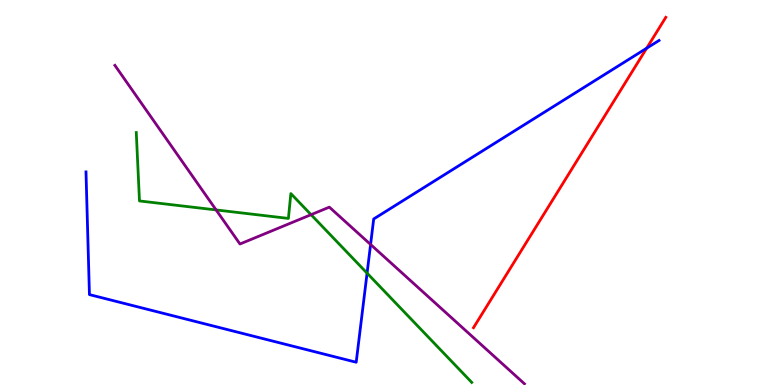[{'lines': ['blue', 'red'], 'intersections': [{'x': 8.34, 'y': 8.75}]}, {'lines': ['green', 'red'], 'intersections': []}, {'lines': ['purple', 'red'], 'intersections': []}, {'lines': ['blue', 'green'], 'intersections': [{'x': 4.74, 'y': 2.91}]}, {'lines': ['blue', 'purple'], 'intersections': [{'x': 4.78, 'y': 3.65}]}, {'lines': ['green', 'purple'], 'intersections': [{'x': 2.79, 'y': 4.55}, {'x': 4.01, 'y': 4.42}]}]